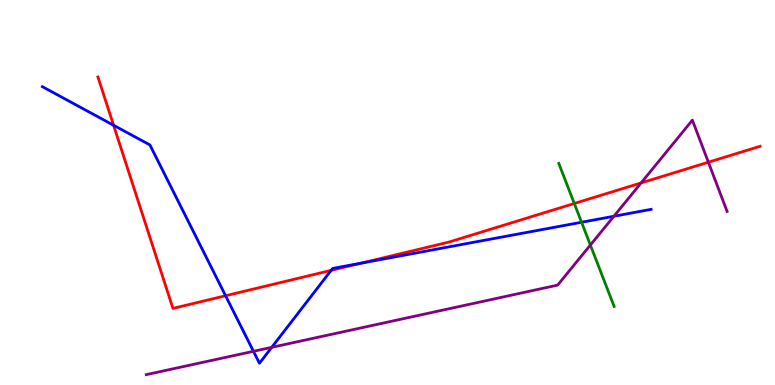[{'lines': ['blue', 'red'], 'intersections': [{'x': 1.47, 'y': 6.75}, {'x': 2.91, 'y': 2.32}, {'x': 4.27, 'y': 2.98}, {'x': 4.66, 'y': 3.17}]}, {'lines': ['green', 'red'], 'intersections': [{'x': 7.41, 'y': 4.71}]}, {'lines': ['purple', 'red'], 'intersections': [{'x': 8.27, 'y': 5.25}, {'x': 9.14, 'y': 5.79}]}, {'lines': ['blue', 'green'], 'intersections': [{'x': 7.5, 'y': 4.23}]}, {'lines': ['blue', 'purple'], 'intersections': [{'x': 3.27, 'y': 0.875}, {'x': 3.51, 'y': 0.978}, {'x': 7.92, 'y': 4.38}]}, {'lines': ['green', 'purple'], 'intersections': [{'x': 7.62, 'y': 3.64}]}]